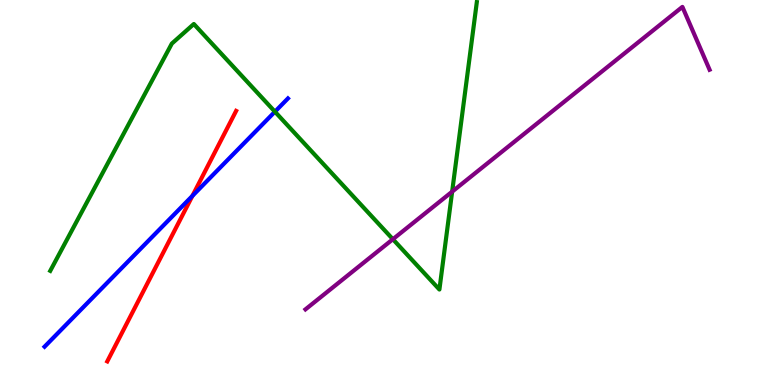[{'lines': ['blue', 'red'], 'intersections': [{'x': 2.48, 'y': 4.91}]}, {'lines': ['green', 'red'], 'intersections': []}, {'lines': ['purple', 'red'], 'intersections': []}, {'lines': ['blue', 'green'], 'intersections': [{'x': 3.55, 'y': 7.1}]}, {'lines': ['blue', 'purple'], 'intersections': []}, {'lines': ['green', 'purple'], 'intersections': [{'x': 5.07, 'y': 3.79}, {'x': 5.83, 'y': 5.02}]}]